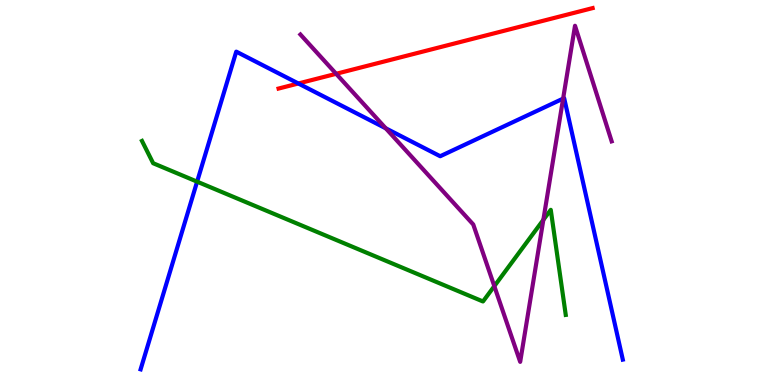[{'lines': ['blue', 'red'], 'intersections': [{'x': 3.85, 'y': 7.83}]}, {'lines': ['green', 'red'], 'intersections': []}, {'lines': ['purple', 'red'], 'intersections': [{'x': 4.34, 'y': 8.08}]}, {'lines': ['blue', 'green'], 'intersections': [{'x': 2.54, 'y': 5.28}]}, {'lines': ['blue', 'purple'], 'intersections': [{'x': 4.98, 'y': 6.67}, {'x': 7.27, 'y': 7.44}]}, {'lines': ['green', 'purple'], 'intersections': [{'x': 6.38, 'y': 2.57}, {'x': 7.01, 'y': 4.29}]}]